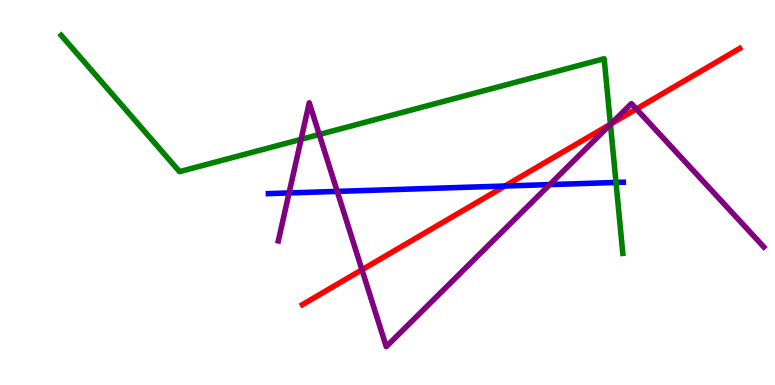[{'lines': ['blue', 'red'], 'intersections': [{'x': 6.51, 'y': 5.17}]}, {'lines': ['green', 'red'], 'intersections': [{'x': 7.88, 'y': 6.77}]}, {'lines': ['purple', 'red'], 'intersections': [{'x': 4.67, 'y': 2.99}, {'x': 7.88, 'y': 6.78}, {'x': 8.21, 'y': 7.17}]}, {'lines': ['blue', 'green'], 'intersections': [{'x': 7.95, 'y': 5.26}]}, {'lines': ['blue', 'purple'], 'intersections': [{'x': 3.73, 'y': 4.99}, {'x': 4.35, 'y': 5.03}, {'x': 7.09, 'y': 5.21}]}, {'lines': ['green', 'purple'], 'intersections': [{'x': 3.88, 'y': 6.38}, {'x': 4.12, 'y': 6.51}, {'x': 7.88, 'y': 6.77}]}]